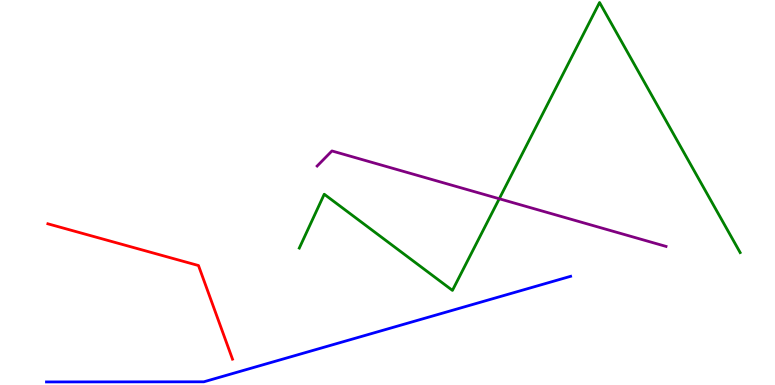[{'lines': ['blue', 'red'], 'intersections': []}, {'lines': ['green', 'red'], 'intersections': []}, {'lines': ['purple', 'red'], 'intersections': []}, {'lines': ['blue', 'green'], 'intersections': []}, {'lines': ['blue', 'purple'], 'intersections': []}, {'lines': ['green', 'purple'], 'intersections': [{'x': 6.44, 'y': 4.84}]}]